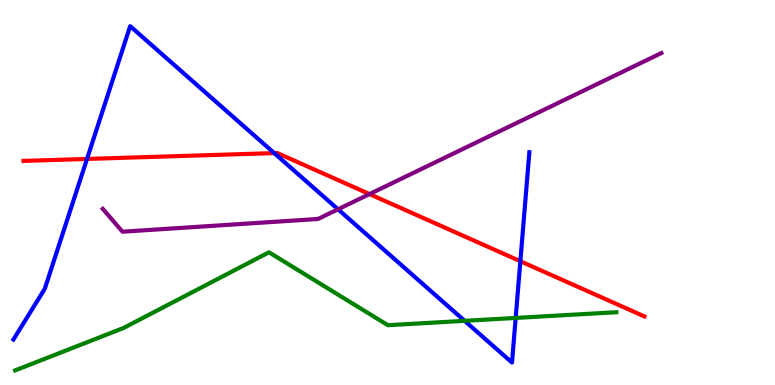[{'lines': ['blue', 'red'], 'intersections': [{'x': 1.12, 'y': 5.87}, {'x': 3.54, 'y': 6.02}, {'x': 6.71, 'y': 3.21}]}, {'lines': ['green', 'red'], 'intersections': []}, {'lines': ['purple', 'red'], 'intersections': [{'x': 4.77, 'y': 4.96}]}, {'lines': ['blue', 'green'], 'intersections': [{'x': 6.0, 'y': 1.67}, {'x': 6.65, 'y': 1.74}]}, {'lines': ['blue', 'purple'], 'intersections': [{'x': 4.36, 'y': 4.56}]}, {'lines': ['green', 'purple'], 'intersections': []}]